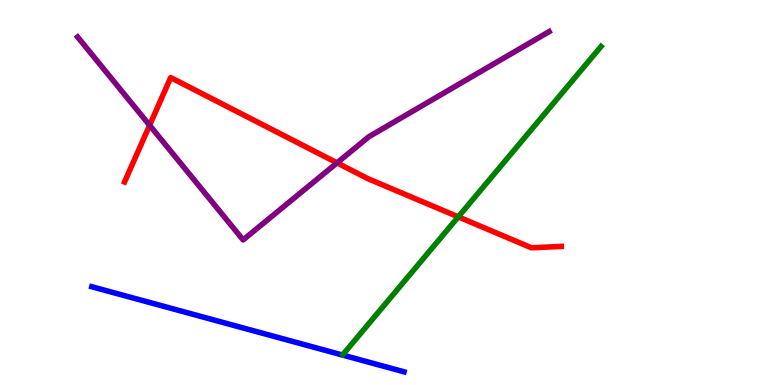[{'lines': ['blue', 'red'], 'intersections': []}, {'lines': ['green', 'red'], 'intersections': [{'x': 5.91, 'y': 4.37}]}, {'lines': ['purple', 'red'], 'intersections': [{'x': 1.93, 'y': 6.75}, {'x': 4.35, 'y': 5.77}]}, {'lines': ['blue', 'green'], 'intersections': []}, {'lines': ['blue', 'purple'], 'intersections': []}, {'lines': ['green', 'purple'], 'intersections': []}]